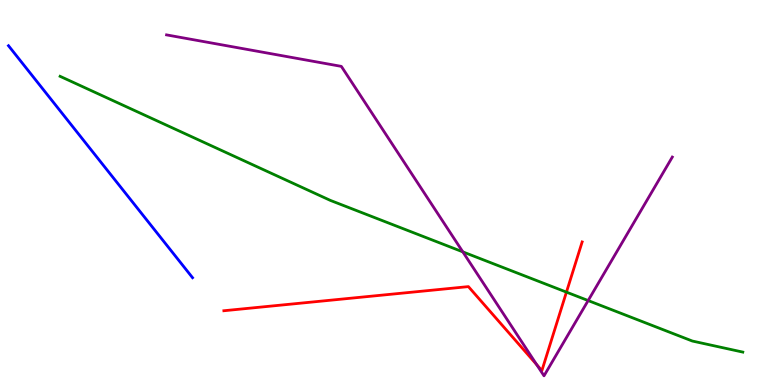[{'lines': ['blue', 'red'], 'intersections': []}, {'lines': ['green', 'red'], 'intersections': [{'x': 7.31, 'y': 2.41}]}, {'lines': ['purple', 'red'], 'intersections': [{'x': 6.92, 'y': 0.53}]}, {'lines': ['blue', 'green'], 'intersections': []}, {'lines': ['blue', 'purple'], 'intersections': []}, {'lines': ['green', 'purple'], 'intersections': [{'x': 5.97, 'y': 3.46}, {'x': 7.59, 'y': 2.19}]}]